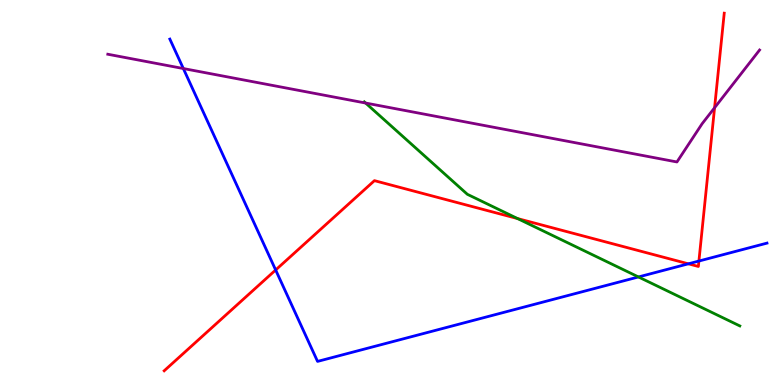[{'lines': ['blue', 'red'], 'intersections': [{'x': 3.56, 'y': 2.99}, {'x': 8.88, 'y': 3.15}, {'x': 9.02, 'y': 3.22}]}, {'lines': ['green', 'red'], 'intersections': [{'x': 6.68, 'y': 4.32}]}, {'lines': ['purple', 'red'], 'intersections': [{'x': 9.22, 'y': 7.2}]}, {'lines': ['blue', 'green'], 'intersections': [{'x': 8.24, 'y': 2.81}]}, {'lines': ['blue', 'purple'], 'intersections': [{'x': 2.37, 'y': 8.22}]}, {'lines': ['green', 'purple'], 'intersections': [{'x': 4.72, 'y': 7.32}]}]